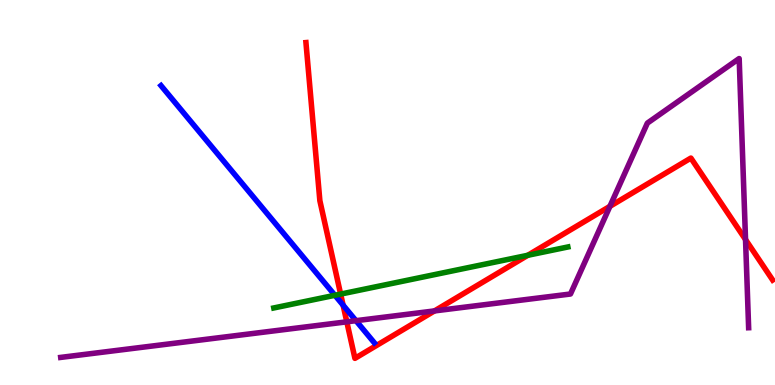[{'lines': ['blue', 'red'], 'intersections': [{'x': 4.43, 'y': 2.07}]}, {'lines': ['green', 'red'], 'intersections': [{'x': 4.4, 'y': 2.36}, {'x': 6.81, 'y': 3.37}]}, {'lines': ['purple', 'red'], 'intersections': [{'x': 4.47, 'y': 1.64}, {'x': 5.61, 'y': 1.92}, {'x': 7.87, 'y': 4.64}, {'x': 9.62, 'y': 3.78}]}, {'lines': ['blue', 'green'], 'intersections': [{'x': 4.32, 'y': 2.33}]}, {'lines': ['blue', 'purple'], 'intersections': [{'x': 4.59, 'y': 1.67}]}, {'lines': ['green', 'purple'], 'intersections': []}]